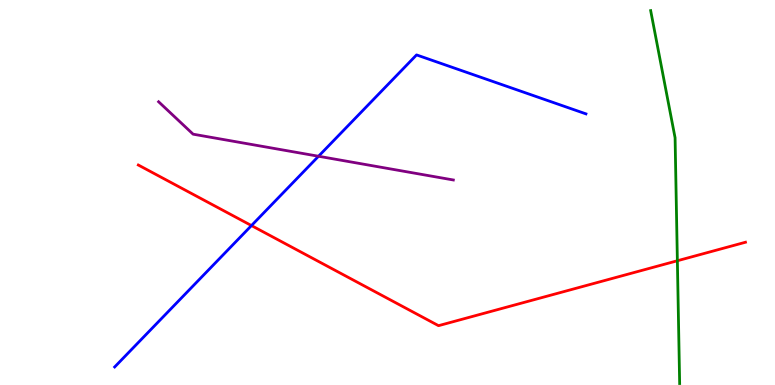[{'lines': ['blue', 'red'], 'intersections': [{'x': 3.24, 'y': 4.14}]}, {'lines': ['green', 'red'], 'intersections': [{'x': 8.74, 'y': 3.23}]}, {'lines': ['purple', 'red'], 'intersections': []}, {'lines': ['blue', 'green'], 'intersections': []}, {'lines': ['blue', 'purple'], 'intersections': [{'x': 4.11, 'y': 5.94}]}, {'lines': ['green', 'purple'], 'intersections': []}]